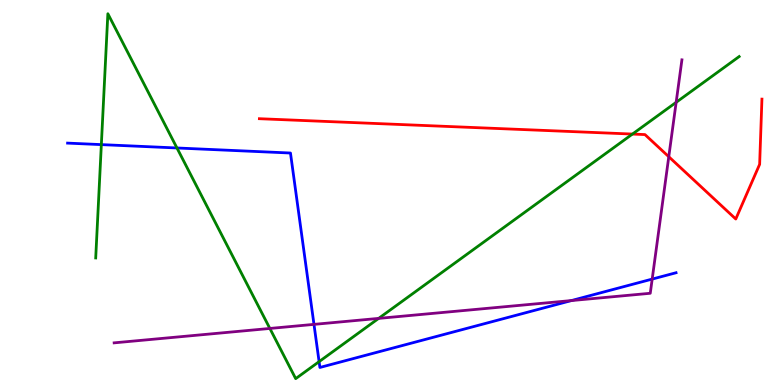[{'lines': ['blue', 'red'], 'intersections': []}, {'lines': ['green', 'red'], 'intersections': [{'x': 8.16, 'y': 6.52}]}, {'lines': ['purple', 'red'], 'intersections': [{'x': 8.63, 'y': 5.93}]}, {'lines': ['blue', 'green'], 'intersections': [{'x': 1.31, 'y': 6.24}, {'x': 2.28, 'y': 6.16}, {'x': 4.12, 'y': 0.607}]}, {'lines': ['blue', 'purple'], 'intersections': [{'x': 4.05, 'y': 1.57}, {'x': 7.37, 'y': 2.19}, {'x': 8.42, 'y': 2.75}]}, {'lines': ['green', 'purple'], 'intersections': [{'x': 3.48, 'y': 1.47}, {'x': 4.89, 'y': 1.73}, {'x': 8.72, 'y': 7.34}]}]